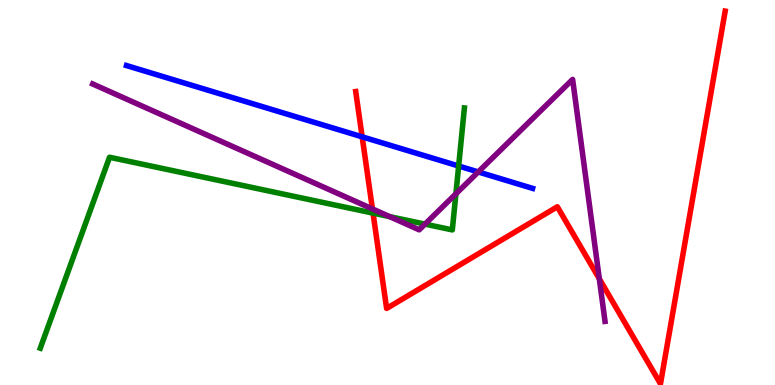[{'lines': ['blue', 'red'], 'intersections': [{'x': 4.67, 'y': 6.45}]}, {'lines': ['green', 'red'], 'intersections': [{'x': 4.81, 'y': 4.46}]}, {'lines': ['purple', 'red'], 'intersections': [{'x': 4.81, 'y': 4.57}, {'x': 7.73, 'y': 2.76}]}, {'lines': ['blue', 'green'], 'intersections': [{'x': 5.92, 'y': 5.69}]}, {'lines': ['blue', 'purple'], 'intersections': [{'x': 6.17, 'y': 5.53}]}, {'lines': ['green', 'purple'], 'intersections': [{'x': 5.03, 'y': 4.37}, {'x': 5.48, 'y': 4.18}, {'x': 5.88, 'y': 4.97}]}]